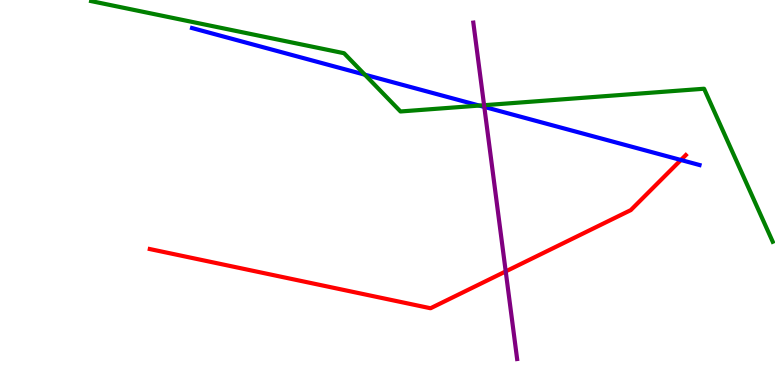[{'lines': ['blue', 'red'], 'intersections': [{'x': 8.79, 'y': 5.84}]}, {'lines': ['green', 'red'], 'intersections': []}, {'lines': ['purple', 'red'], 'intersections': [{'x': 6.53, 'y': 2.95}]}, {'lines': ['blue', 'green'], 'intersections': [{'x': 4.71, 'y': 8.06}, {'x': 6.18, 'y': 7.26}]}, {'lines': ['blue', 'purple'], 'intersections': [{'x': 6.25, 'y': 7.22}]}, {'lines': ['green', 'purple'], 'intersections': [{'x': 6.25, 'y': 7.27}]}]